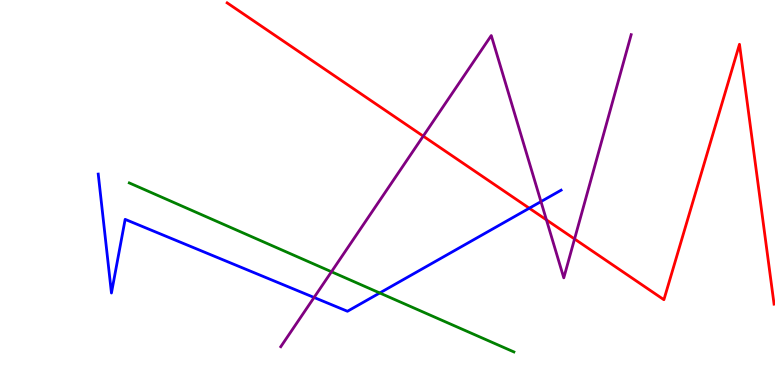[{'lines': ['blue', 'red'], 'intersections': [{'x': 6.83, 'y': 4.59}]}, {'lines': ['green', 'red'], 'intersections': []}, {'lines': ['purple', 'red'], 'intersections': [{'x': 5.46, 'y': 6.46}, {'x': 7.05, 'y': 4.29}, {'x': 7.41, 'y': 3.79}]}, {'lines': ['blue', 'green'], 'intersections': [{'x': 4.9, 'y': 2.39}]}, {'lines': ['blue', 'purple'], 'intersections': [{'x': 4.05, 'y': 2.27}, {'x': 6.98, 'y': 4.76}]}, {'lines': ['green', 'purple'], 'intersections': [{'x': 4.28, 'y': 2.94}]}]